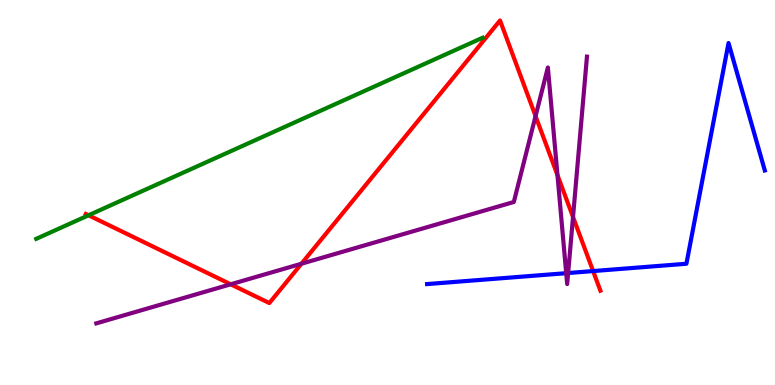[{'lines': ['blue', 'red'], 'intersections': [{'x': 7.65, 'y': 2.96}]}, {'lines': ['green', 'red'], 'intersections': [{'x': 1.14, 'y': 4.41}]}, {'lines': ['purple', 'red'], 'intersections': [{'x': 2.98, 'y': 2.62}, {'x': 3.89, 'y': 3.15}, {'x': 6.91, 'y': 6.98}, {'x': 7.19, 'y': 5.45}, {'x': 7.39, 'y': 4.36}]}, {'lines': ['blue', 'green'], 'intersections': []}, {'lines': ['blue', 'purple'], 'intersections': [{'x': 7.31, 'y': 2.9}, {'x': 7.33, 'y': 2.91}]}, {'lines': ['green', 'purple'], 'intersections': []}]